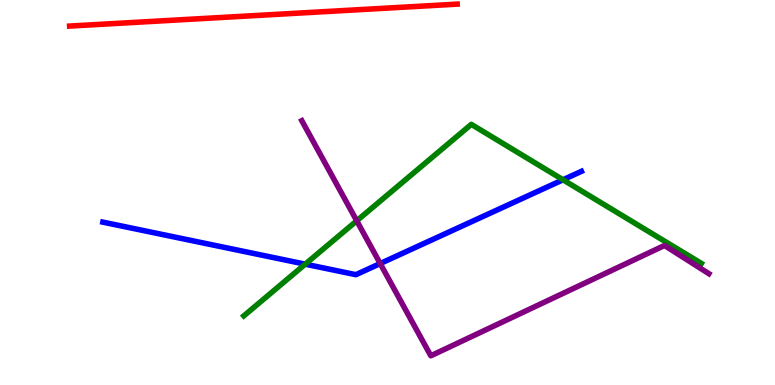[{'lines': ['blue', 'red'], 'intersections': []}, {'lines': ['green', 'red'], 'intersections': []}, {'lines': ['purple', 'red'], 'intersections': []}, {'lines': ['blue', 'green'], 'intersections': [{'x': 3.94, 'y': 3.14}, {'x': 7.26, 'y': 5.33}]}, {'lines': ['blue', 'purple'], 'intersections': [{'x': 4.91, 'y': 3.15}]}, {'lines': ['green', 'purple'], 'intersections': [{'x': 4.6, 'y': 4.26}]}]